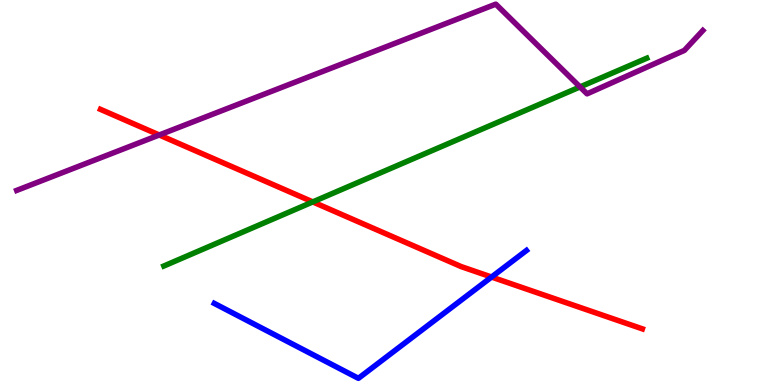[{'lines': ['blue', 'red'], 'intersections': [{'x': 6.34, 'y': 2.8}]}, {'lines': ['green', 'red'], 'intersections': [{'x': 4.04, 'y': 4.76}]}, {'lines': ['purple', 'red'], 'intersections': [{'x': 2.05, 'y': 6.49}]}, {'lines': ['blue', 'green'], 'intersections': []}, {'lines': ['blue', 'purple'], 'intersections': []}, {'lines': ['green', 'purple'], 'intersections': [{'x': 7.48, 'y': 7.74}]}]